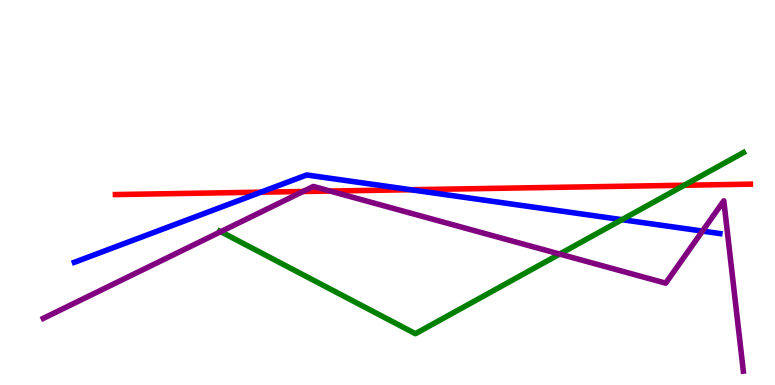[{'lines': ['blue', 'red'], 'intersections': [{'x': 3.37, 'y': 5.01}, {'x': 5.3, 'y': 5.07}]}, {'lines': ['green', 'red'], 'intersections': [{'x': 8.83, 'y': 5.19}]}, {'lines': ['purple', 'red'], 'intersections': [{'x': 3.91, 'y': 5.03}, {'x': 4.26, 'y': 5.04}]}, {'lines': ['blue', 'green'], 'intersections': [{'x': 8.02, 'y': 4.29}]}, {'lines': ['blue', 'purple'], 'intersections': [{'x': 9.06, 'y': 4.0}]}, {'lines': ['green', 'purple'], 'intersections': [{'x': 2.85, 'y': 3.98}, {'x': 7.22, 'y': 3.4}]}]